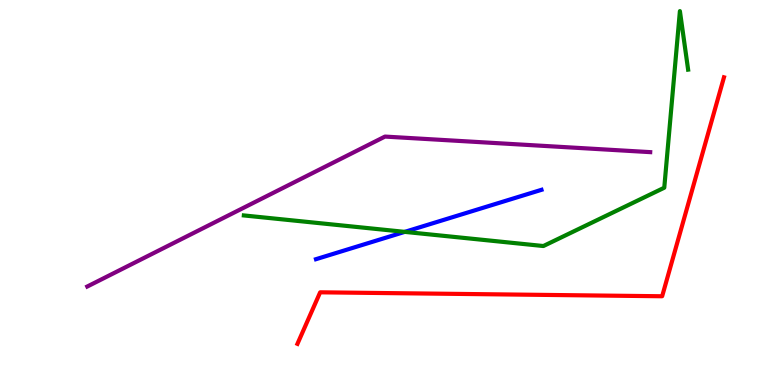[{'lines': ['blue', 'red'], 'intersections': []}, {'lines': ['green', 'red'], 'intersections': []}, {'lines': ['purple', 'red'], 'intersections': []}, {'lines': ['blue', 'green'], 'intersections': [{'x': 5.22, 'y': 3.98}]}, {'lines': ['blue', 'purple'], 'intersections': []}, {'lines': ['green', 'purple'], 'intersections': []}]